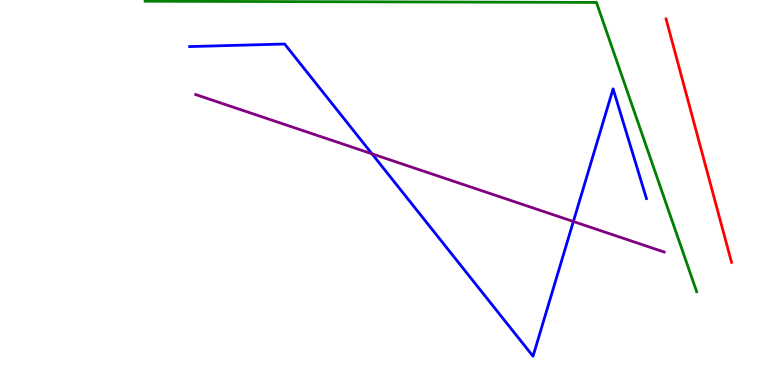[{'lines': ['blue', 'red'], 'intersections': []}, {'lines': ['green', 'red'], 'intersections': []}, {'lines': ['purple', 'red'], 'intersections': []}, {'lines': ['blue', 'green'], 'intersections': []}, {'lines': ['blue', 'purple'], 'intersections': [{'x': 4.8, 'y': 6.0}, {'x': 7.4, 'y': 4.25}]}, {'lines': ['green', 'purple'], 'intersections': []}]